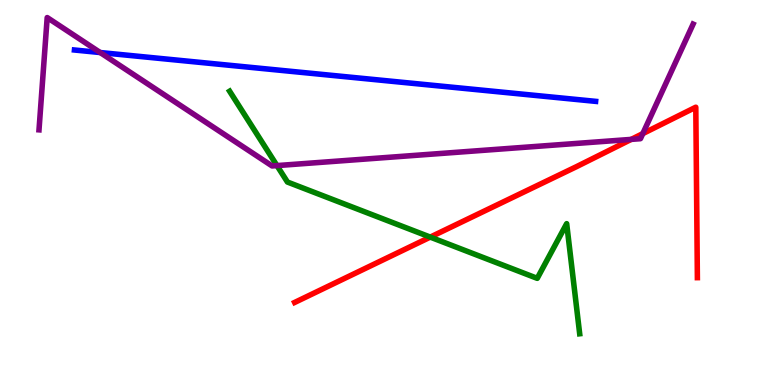[{'lines': ['blue', 'red'], 'intersections': []}, {'lines': ['green', 'red'], 'intersections': [{'x': 5.55, 'y': 3.84}]}, {'lines': ['purple', 'red'], 'intersections': [{'x': 8.14, 'y': 6.38}, {'x': 8.29, 'y': 6.53}]}, {'lines': ['blue', 'green'], 'intersections': []}, {'lines': ['blue', 'purple'], 'intersections': [{'x': 1.29, 'y': 8.64}]}, {'lines': ['green', 'purple'], 'intersections': [{'x': 3.57, 'y': 5.7}]}]